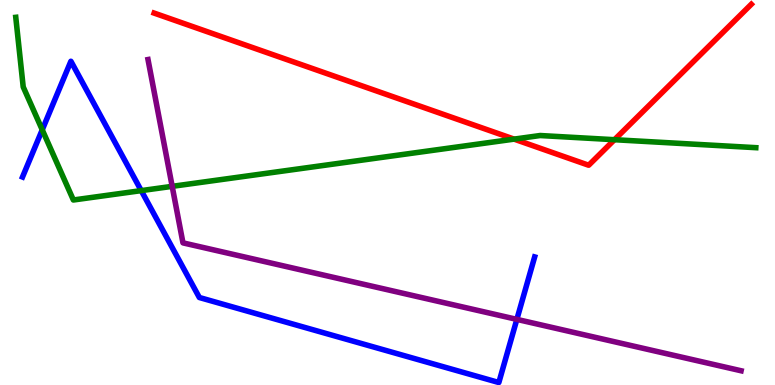[{'lines': ['blue', 'red'], 'intersections': []}, {'lines': ['green', 'red'], 'intersections': [{'x': 6.63, 'y': 6.39}, {'x': 7.93, 'y': 6.37}]}, {'lines': ['purple', 'red'], 'intersections': []}, {'lines': ['blue', 'green'], 'intersections': [{'x': 0.545, 'y': 6.63}, {'x': 1.82, 'y': 5.05}]}, {'lines': ['blue', 'purple'], 'intersections': [{'x': 6.67, 'y': 1.7}]}, {'lines': ['green', 'purple'], 'intersections': [{'x': 2.22, 'y': 5.16}]}]